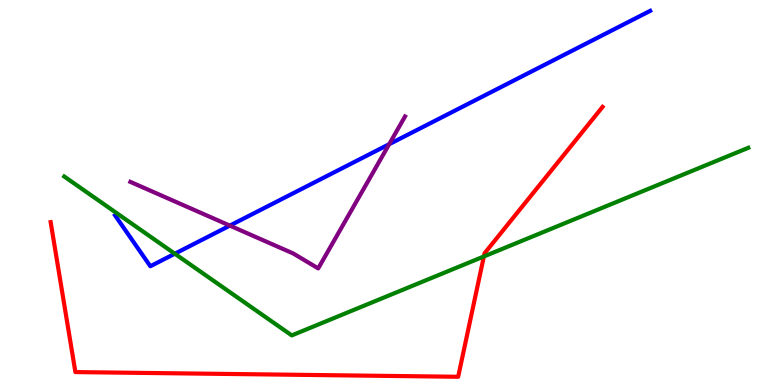[{'lines': ['blue', 'red'], 'intersections': []}, {'lines': ['green', 'red'], 'intersections': [{'x': 6.24, 'y': 3.34}]}, {'lines': ['purple', 'red'], 'intersections': []}, {'lines': ['blue', 'green'], 'intersections': [{'x': 2.26, 'y': 3.41}]}, {'lines': ['blue', 'purple'], 'intersections': [{'x': 2.97, 'y': 4.14}, {'x': 5.02, 'y': 6.25}]}, {'lines': ['green', 'purple'], 'intersections': []}]